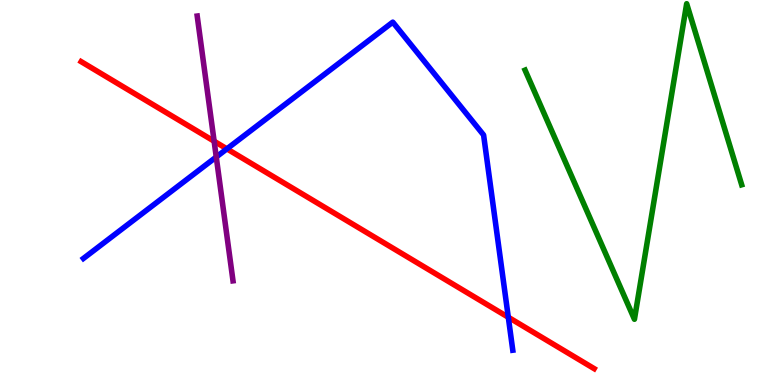[{'lines': ['blue', 'red'], 'intersections': [{'x': 2.93, 'y': 6.13}, {'x': 6.56, 'y': 1.76}]}, {'lines': ['green', 'red'], 'intersections': []}, {'lines': ['purple', 'red'], 'intersections': [{'x': 2.76, 'y': 6.33}]}, {'lines': ['blue', 'green'], 'intersections': []}, {'lines': ['blue', 'purple'], 'intersections': [{'x': 2.79, 'y': 5.92}]}, {'lines': ['green', 'purple'], 'intersections': []}]